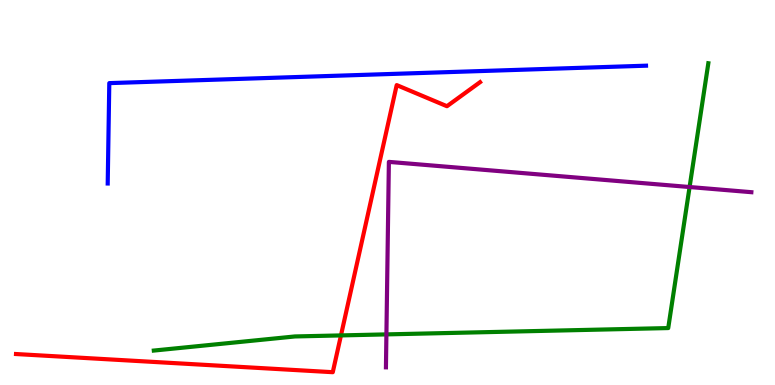[{'lines': ['blue', 'red'], 'intersections': []}, {'lines': ['green', 'red'], 'intersections': [{'x': 4.4, 'y': 1.29}]}, {'lines': ['purple', 'red'], 'intersections': []}, {'lines': ['blue', 'green'], 'intersections': []}, {'lines': ['blue', 'purple'], 'intersections': []}, {'lines': ['green', 'purple'], 'intersections': [{'x': 4.99, 'y': 1.31}, {'x': 8.9, 'y': 5.14}]}]